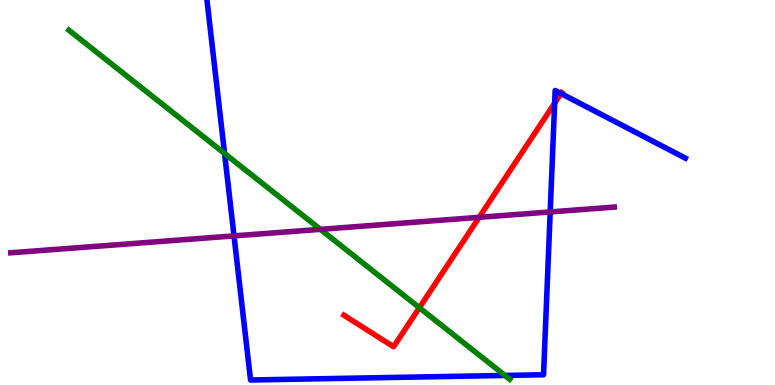[{'lines': ['blue', 'red'], 'intersections': [{'x': 7.16, 'y': 7.32}, {'x': 7.24, 'y': 7.57}]}, {'lines': ['green', 'red'], 'intersections': [{'x': 5.41, 'y': 2.01}]}, {'lines': ['purple', 'red'], 'intersections': [{'x': 6.18, 'y': 4.36}]}, {'lines': ['blue', 'green'], 'intersections': [{'x': 2.9, 'y': 6.01}, {'x': 6.52, 'y': 0.248}]}, {'lines': ['blue', 'purple'], 'intersections': [{'x': 3.02, 'y': 3.87}, {'x': 7.1, 'y': 4.5}]}, {'lines': ['green', 'purple'], 'intersections': [{'x': 4.13, 'y': 4.04}]}]